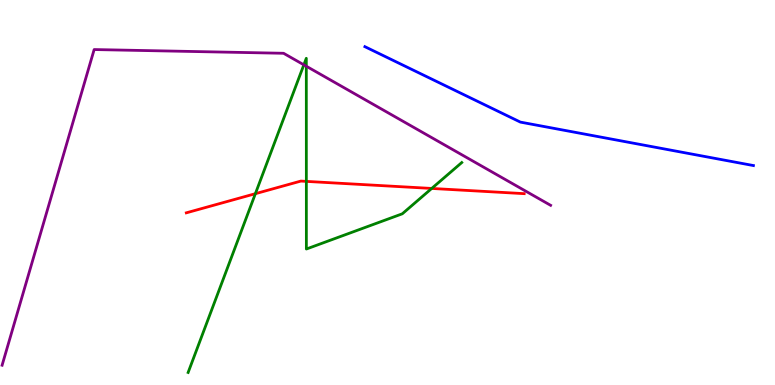[{'lines': ['blue', 'red'], 'intersections': []}, {'lines': ['green', 'red'], 'intersections': [{'x': 3.3, 'y': 4.97}, {'x': 3.95, 'y': 5.29}, {'x': 5.57, 'y': 5.11}]}, {'lines': ['purple', 'red'], 'intersections': []}, {'lines': ['blue', 'green'], 'intersections': []}, {'lines': ['blue', 'purple'], 'intersections': []}, {'lines': ['green', 'purple'], 'intersections': [{'x': 3.92, 'y': 8.32}, {'x': 3.95, 'y': 8.28}]}]